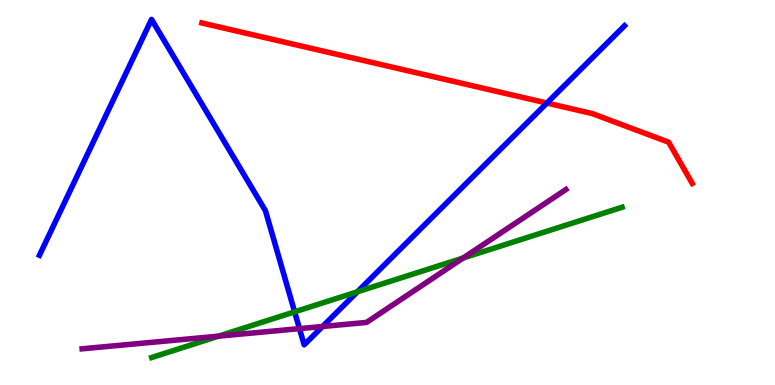[{'lines': ['blue', 'red'], 'intersections': [{'x': 7.06, 'y': 7.32}]}, {'lines': ['green', 'red'], 'intersections': []}, {'lines': ['purple', 'red'], 'intersections': []}, {'lines': ['blue', 'green'], 'intersections': [{'x': 3.8, 'y': 1.9}, {'x': 4.61, 'y': 2.42}]}, {'lines': ['blue', 'purple'], 'intersections': [{'x': 3.86, 'y': 1.46}, {'x': 4.16, 'y': 1.52}]}, {'lines': ['green', 'purple'], 'intersections': [{'x': 2.82, 'y': 1.27}, {'x': 5.98, 'y': 3.3}]}]